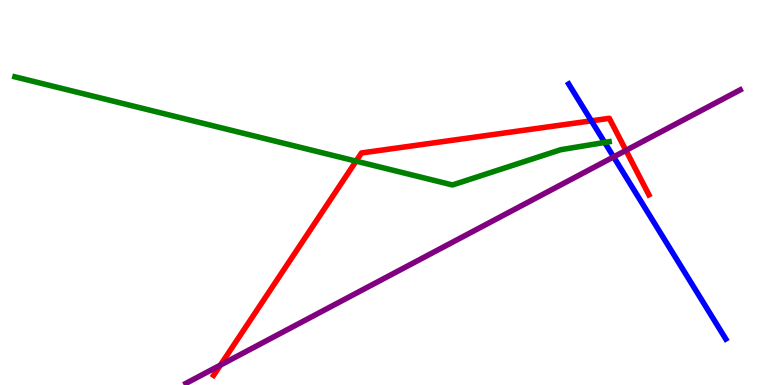[{'lines': ['blue', 'red'], 'intersections': [{'x': 7.63, 'y': 6.86}]}, {'lines': ['green', 'red'], 'intersections': [{'x': 4.59, 'y': 5.81}]}, {'lines': ['purple', 'red'], 'intersections': [{'x': 2.84, 'y': 0.517}, {'x': 8.08, 'y': 6.09}]}, {'lines': ['blue', 'green'], 'intersections': [{'x': 7.8, 'y': 6.3}]}, {'lines': ['blue', 'purple'], 'intersections': [{'x': 7.92, 'y': 5.92}]}, {'lines': ['green', 'purple'], 'intersections': []}]